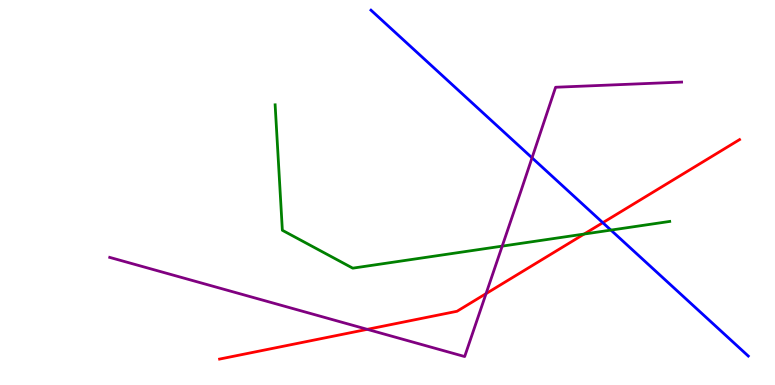[{'lines': ['blue', 'red'], 'intersections': [{'x': 7.78, 'y': 4.22}]}, {'lines': ['green', 'red'], 'intersections': [{'x': 7.54, 'y': 3.92}]}, {'lines': ['purple', 'red'], 'intersections': [{'x': 4.74, 'y': 1.45}, {'x': 6.27, 'y': 2.37}]}, {'lines': ['blue', 'green'], 'intersections': [{'x': 7.88, 'y': 4.02}]}, {'lines': ['blue', 'purple'], 'intersections': [{'x': 6.86, 'y': 5.9}]}, {'lines': ['green', 'purple'], 'intersections': [{'x': 6.48, 'y': 3.61}]}]